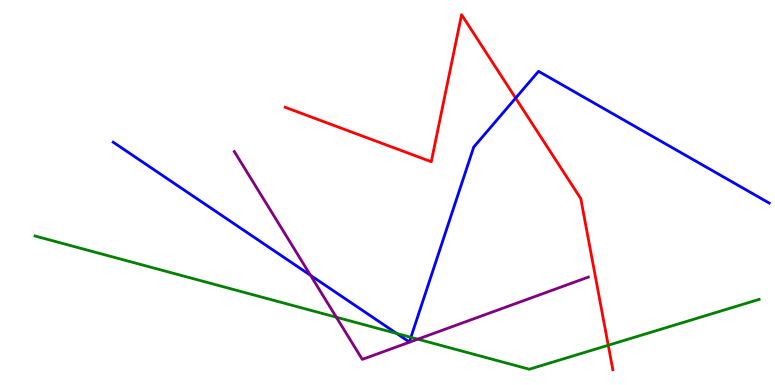[{'lines': ['blue', 'red'], 'intersections': [{'x': 6.65, 'y': 7.45}]}, {'lines': ['green', 'red'], 'intersections': [{'x': 7.85, 'y': 1.03}]}, {'lines': ['purple', 'red'], 'intersections': []}, {'lines': ['blue', 'green'], 'intersections': [{'x': 5.12, 'y': 1.34}, {'x': 5.3, 'y': 1.24}]}, {'lines': ['blue', 'purple'], 'intersections': [{'x': 4.01, 'y': 2.85}]}, {'lines': ['green', 'purple'], 'intersections': [{'x': 4.34, 'y': 1.76}, {'x': 5.39, 'y': 1.19}]}]